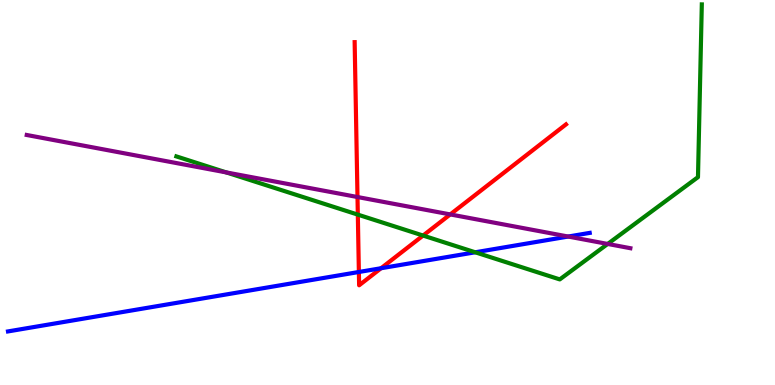[{'lines': ['blue', 'red'], 'intersections': [{'x': 4.63, 'y': 2.94}, {'x': 4.92, 'y': 3.03}]}, {'lines': ['green', 'red'], 'intersections': [{'x': 4.62, 'y': 4.43}, {'x': 5.46, 'y': 3.88}]}, {'lines': ['purple', 'red'], 'intersections': [{'x': 4.61, 'y': 4.88}, {'x': 5.81, 'y': 4.43}]}, {'lines': ['blue', 'green'], 'intersections': [{'x': 6.13, 'y': 3.45}]}, {'lines': ['blue', 'purple'], 'intersections': [{'x': 7.33, 'y': 3.86}]}, {'lines': ['green', 'purple'], 'intersections': [{'x': 2.92, 'y': 5.52}, {'x': 7.84, 'y': 3.66}]}]